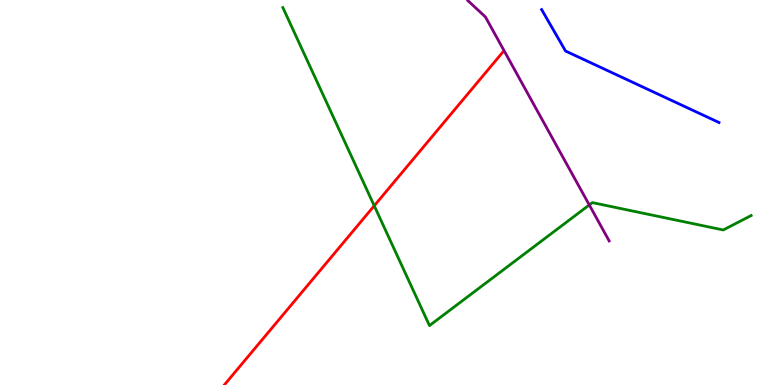[{'lines': ['blue', 'red'], 'intersections': []}, {'lines': ['green', 'red'], 'intersections': [{'x': 4.83, 'y': 4.66}]}, {'lines': ['purple', 'red'], 'intersections': []}, {'lines': ['blue', 'green'], 'intersections': []}, {'lines': ['blue', 'purple'], 'intersections': []}, {'lines': ['green', 'purple'], 'intersections': [{'x': 7.6, 'y': 4.68}]}]